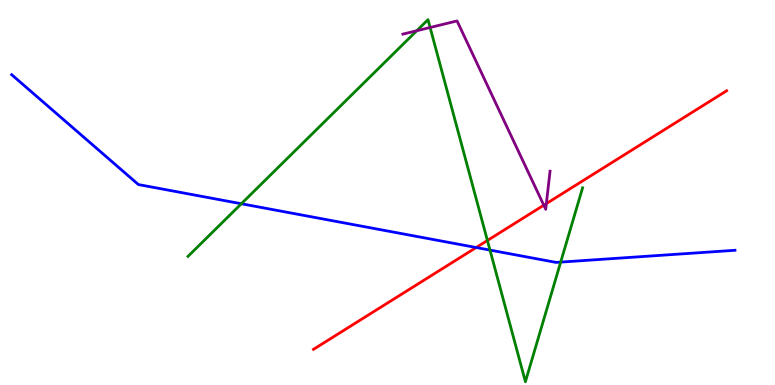[{'lines': ['blue', 'red'], 'intersections': [{'x': 6.14, 'y': 3.57}]}, {'lines': ['green', 'red'], 'intersections': [{'x': 6.29, 'y': 3.75}]}, {'lines': ['purple', 'red'], 'intersections': [{'x': 7.02, 'y': 4.67}, {'x': 7.05, 'y': 4.71}]}, {'lines': ['blue', 'green'], 'intersections': [{'x': 3.11, 'y': 4.71}, {'x': 6.32, 'y': 3.5}, {'x': 7.23, 'y': 3.19}]}, {'lines': ['blue', 'purple'], 'intersections': []}, {'lines': ['green', 'purple'], 'intersections': [{'x': 5.38, 'y': 9.2}, {'x': 5.55, 'y': 9.29}]}]